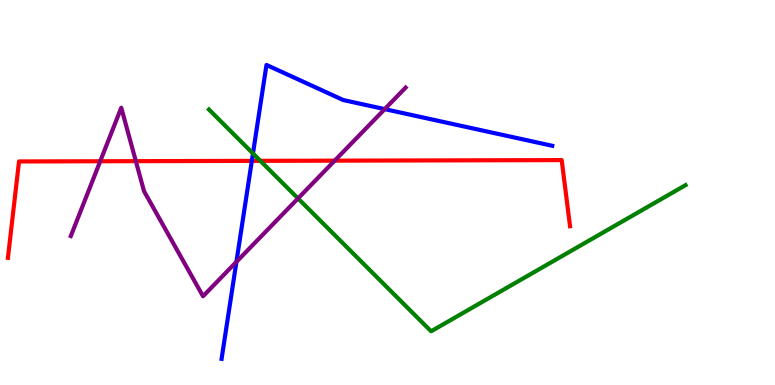[{'lines': ['blue', 'red'], 'intersections': [{'x': 3.25, 'y': 5.82}]}, {'lines': ['green', 'red'], 'intersections': [{'x': 3.36, 'y': 5.82}]}, {'lines': ['purple', 'red'], 'intersections': [{'x': 1.29, 'y': 5.81}, {'x': 1.75, 'y': 5.81}, {'x': 4.32, 'y': 5.83}]}, {'lines': ['blue', 'green'], 'intersections': [{'x': 3.26, 'y': 6.01}]}, {'lines': ['blue', 'purple'], 'intersections': [{'x': 3.05, 'y': 3.2}, {'x': 4.96, 'y': 7.17}]}, {'lines': ['green', 'purple'], 'intersections': [{'x': 3.85, 'y': 4.85}]}]